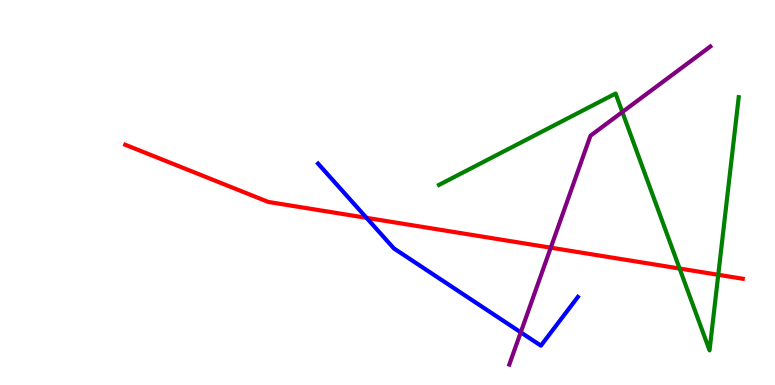[{'lines': ['blue', 'red'], 'intersections': [{'x': 4.73, 'y': 4.34}]}, {'lines': ['green', 'red'], 'intersections': [{'x': 8.77, 'y': 3.03}, {'x': 9.27, 'y': 2.86}]}, {'lines': ['purple', 'red'], 'intersections': [{'x': 7.11, 'y': 3.57}]}, {'lines': ['blue', 'green'], 'intersections': []}, {'lines': ['blue', 'purple'], 'intersections': [{'x': 6.72, 'y': 1.37}]}, {'lines': ['green', 'purple'], 'intersections': [{'x': 8.03, 'y': 7.09}]}]